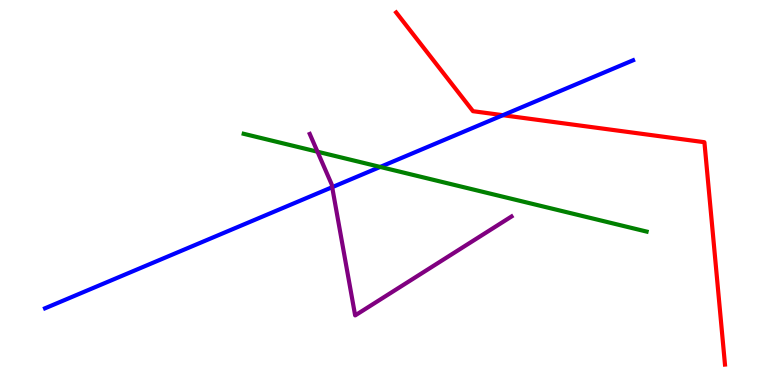[{'lines': ['blue', 'red'], 'intersections': [{'x': 6.49, 'y': 7.01}]}, {'lines': ['green', 'red'], 'intersections': []}, {'lines': ['purple', 'red'], 'intersections': []}, {'lines': ['blue', 'green'], 'intersections': [{'x': 4.91, 'y': 5.66}]}, {'lines': ['blue', 'purple'], 'intersections': [{'x': 4.29, 'y': 5.14}]}, {'lines': ['green', 'purple'], 'intersections': [{'x': 4.1, 'y': 6.06}]}]